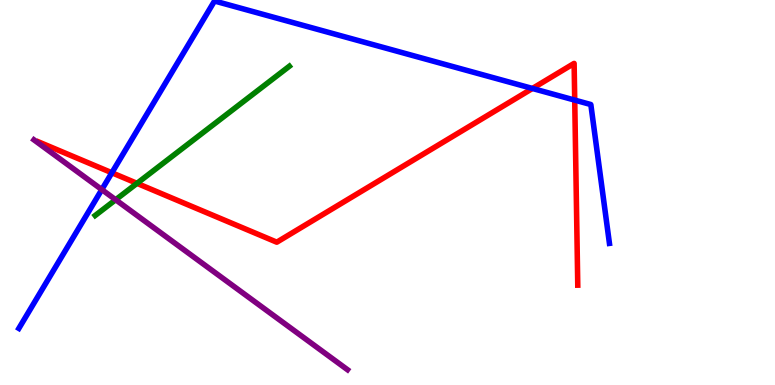[{'lines': ['blue', 'red'], 'intersections': [{'x': 1.44, 'y': 5.51}, {'x': 6.87, 'y': 7.7}, {'x': 7.42, 'y': 7.4}]}, {'lines': ['green', 'red'], 'intersections': [{'x': 1.77, 'y': 5.24}]}, {'lines': ['purple', 'red'], 'intersections': []}, {'lines': ['blue', 'green'], 'intersections': []}, {'lines': ['blue', 'purple'], 'intersections': [{'x': 1.31, 'y': 5.08}]}, {'lines': ['green', 'purple'], 'intersections': [{'x': 1.49, 'y': 4.81}]}]